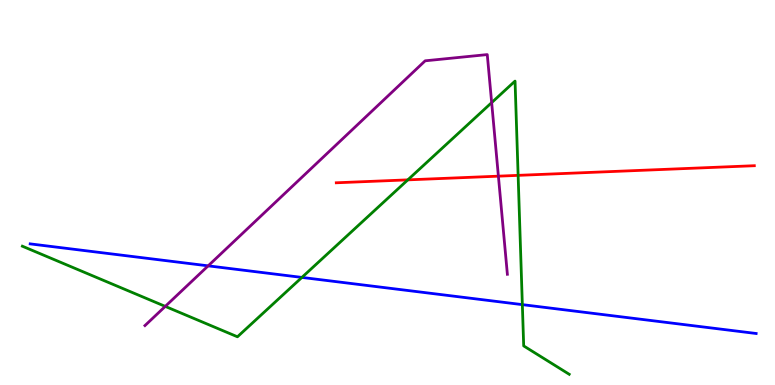[{'lines': ['blue', 'red'], 'intersections': []}, {'lines': ['green', 'red'], 'intersections': [{'x': 5.26, 'y': 5.33}, {'x': 6.69, 'y': 5.45}]}, {'lines': ['purple', 'red'], 'intersections': [{'x': 6.43, 'y': 5.42}]}, {'lines': ['blue', 'green'], 'intersections': [{'x': 3.9, 'y': 2.79}, {'x': 6.74, 'y': 2.09}]}, {'lines': ['blue', 'purple'], 'intersections': [{'x': 2.69, 'y': 3.09}]}, {'lines': ['green', 'purple'], 'intersections': [{'x': 2.13, 'y': 2.04}, {'x': 6.34, 'y': 7.33}]}]